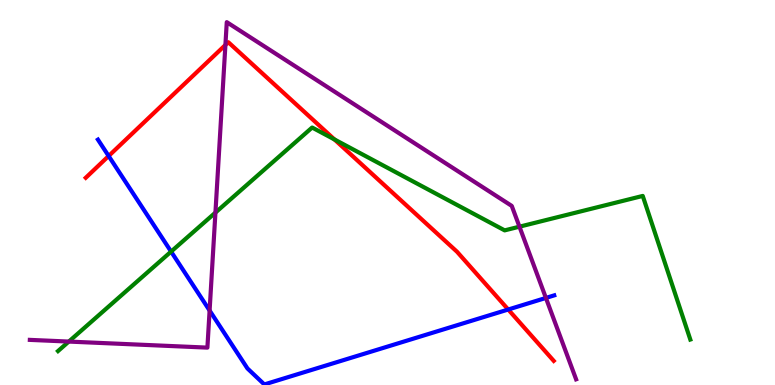[{'lines': ['blue', 'red'], 'intersections': [{'x': 1.4, 'y': 5.95}, {'x': 6.56, 'y': 1.96}]}, {'lines': ['green', 'red'], 'intersections': [{'x': 4.32, 'y': 6.38}]}, {'lines': ['purple', 'red'], 'intersections': [{'x': 2.91, 'y': 8.83}]}, {'lines': ['blue', 'green'], 'intersections': [{'x': 2.21, 'y': 3.47}]}, {'lines': ['blue', 'purple'], 'intersections': [{'x': 2.7, 'y': 1.93}, {'x': 7.04, 'y': 2.26}]}, {'lines': ['green', 'purple'], 'intersections': [{'x': 0.888, 'y': 1.13}, {'x': 2.78, 'y': 4.48}, {'x': 6.7, 'y': 4.11}]}]